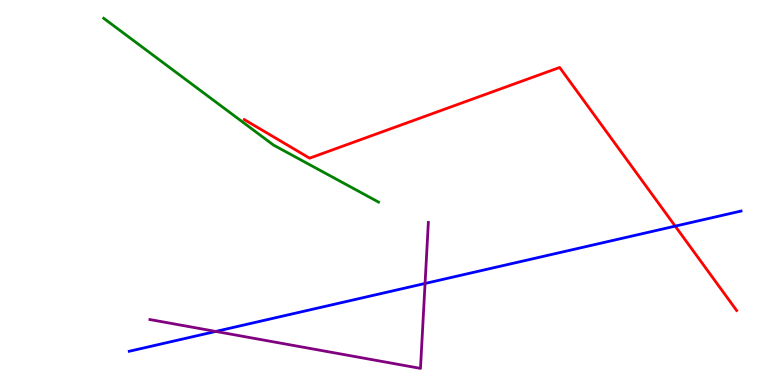[{'lines': ['blue', 'red'], 'intersections': [{'x': 8.71, 'y': 4.13}]}, {'lines': ['green', 'red'], 'intersections': []}, {'lines': ['purple', 'red'], 'intersections': []}, {'lines': ['blue', 'green'], 'intersections': []}, {'lines': ['blue', 'purple'], 'intersections': [{'x': 2.78, 'y': 1.39}, {'x': 5.48, 'y': 2.64}]}, {'lines': ['green', 'purple'], 'intersections': []}]